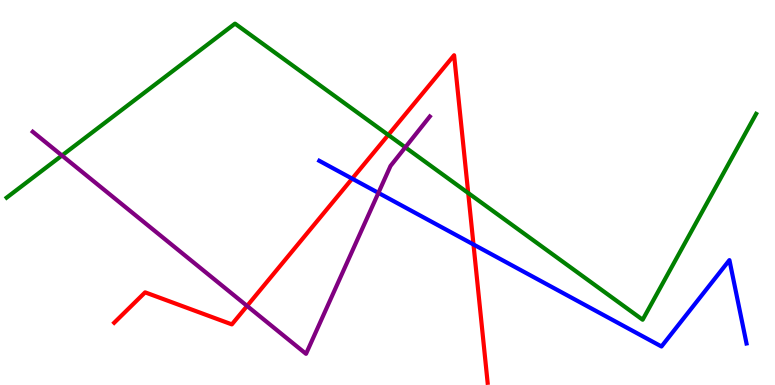[{'lines': ['blue', 'red'], 'intersections': [{'x': 4.54, 'y': 5.36}, {'x': 6.11, 'y': 3.65}]}, {'lines': ['green', 'red'], 'intersections': [{'x': 5.01, 'y': 6.49}, {'x': 6.04, 'y': 4.99}]}, {'lines': ['purple', 'red'], 'intersections': [{'x': 3.19, 'y': 2.05}]}, {'lines': ['blue', 'green'], 'intersections': []}, {'lines': ['blue', 'purple'], 'intersections': [{'x': 4.88, 'y': 4.99}]}, {'lines': ['green', 'purple'], 'intersections': [{'x': 0.799, 'y': 5.96}, {'x': 5.23, 'y': 6.17}]}]